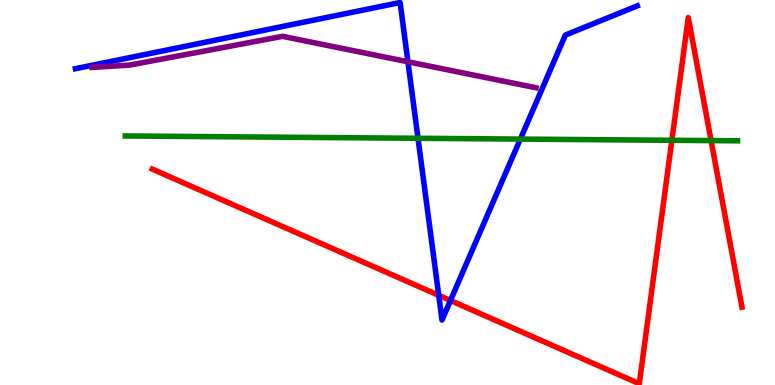[{'lines': ['blue', 'red'], 'intersections': [{'x': 5.66, 'y': 2.33}, {'x': 5.81, 'y': 2.19}]}, {'lines': ['green', 'red'], 'intersections': [{'x': 8.67, 'y': 6.36}, {'x': 9.18, 'y': 6.35}]}, {'lines': ['purple', 'red'], 'intersections': []}, {'lines': ['blue', 'green'], 'intersections': [{'x': 5.39, 'y': 6.41}, {'x': 6.71, 'y': 6.39}]}, {'lines': ['blue', 'purple'], 'intersections': [{'x': 5.26, 'y': 8.4}]}, {'lines': ['green', 'purple'], 'intersections': []}]